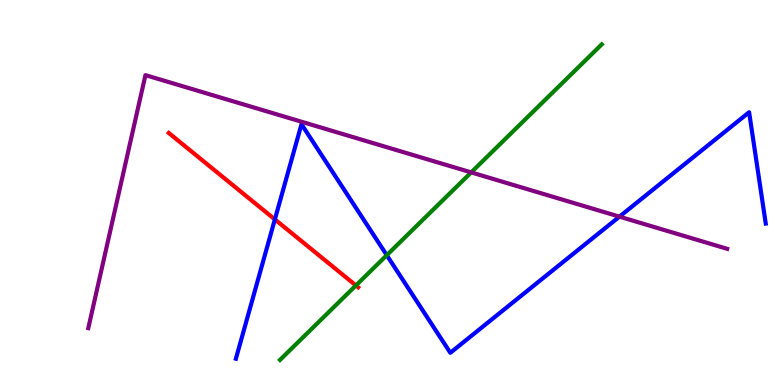[{'lines': ['blue', 'red'], 'intersections': [{'x': 3.55, 'y': 4.3}]}, {'lines': ['green', 'red'], 'intersections': [{'x': 4.59, 'y': 2.59}]}, {'lines': ['purple', 'red'], 'intersections': []}, {'lines': ['blue', 'green'], 'intersections': [{'x': 4.99, 'y': 3.37}]}, {'lines': ['blue', 'purple'], 'intersections': [{'x': 7.99, 'y': 4.37}]}, {'lines': ['green', 'purple'], 'intersections': [{'x': 6.08, 'y': 5.52}]}]